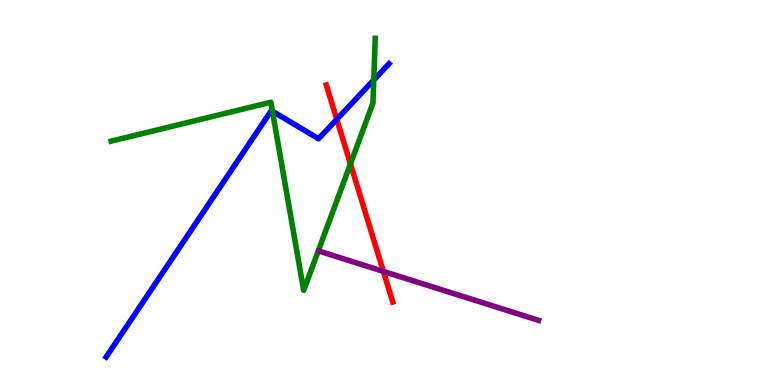[{'lines': ['blue', 'red'], 'intersections': [{'x': 4.35, 'y': 6.9}]}, {'lines': ['green', 'red'], 'intersections': [{'x': 4.52, 'y': 5.74}]}, {'lines': ['purple', 'red'], 'intersections': [{'x': 4.95, 'y': 2.95}]}, {'lines': ['blue', 'green'], 'intersections': [{'x': 3.52, 'y': 7.11}, {'x': 4.82, 'y': 7.92}]}, {'lines': ['blue', 'purple'], 'intersections': []}, {'lines': ['green', 'purple'], 'intersections': []}]